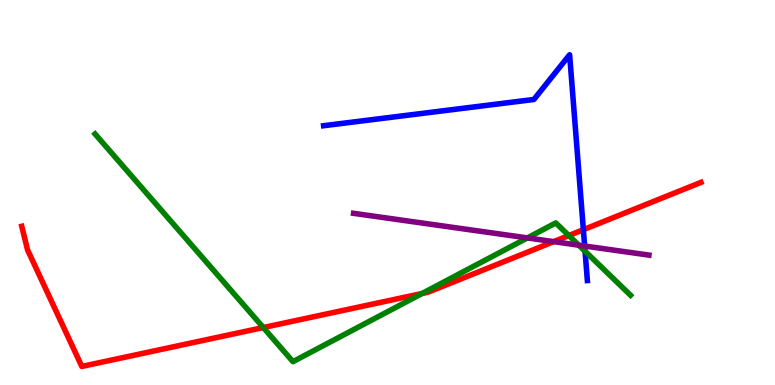[{'lines': ['blue', 'red'], 'intersections': [{'x': 7.53, 'y': 4.03}]}, {'lines': ['green', 'red'], 'intersections': [{'x': 3.4, 'y': 1.49}, {'x': 5.45, 'y': 2.38}, {'x': 7.34, 'y': 3.88}]}, {'lines': ['purple', 'red'], 'intersections': [{'x': 7.14, 'y': 3.72}]}, {'lines': ['blue', 'green'], 'intersections': [{'x': 7.55, 'y': 3.47}]}, {'lines': ['blue', 'purple'], 'intersections': [{'x': 7.54, 'y': 3.61}]}, {'lines': ['green', 'purple'], 'intersections': [{'x': 6.8, 'y': 3.82}, {'x': 7.47, 'y': 3.63}]}]